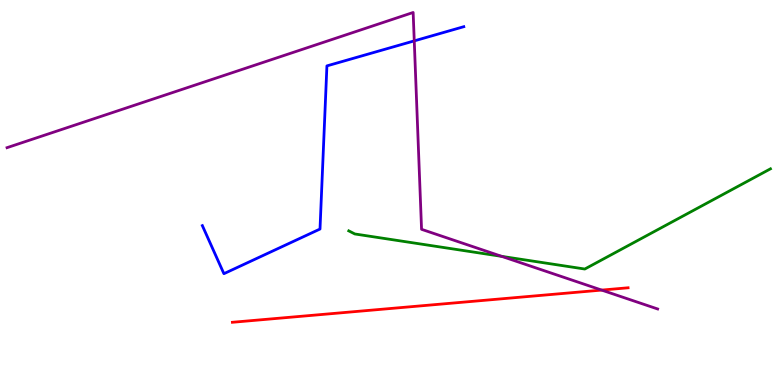[{'lines': ['blue', 'red'], 'intersections': []}, {'lines': ['green', 'red'], 'intersections': []}, {'lines': ['purple', 'red'], 'intersections': [{'x': 7.76, 'y': 2.47}]}, {'lines': ['blue', 'green'], 'intersections': []}, {'lines': ['blue', 'purple'], 'intersections': [{'x': 5.35, 'y': 8.94}]}, {'lines': ['green', 'purple'], 'intersections': [{'x': 6.47, 'y': 3.34}]}]